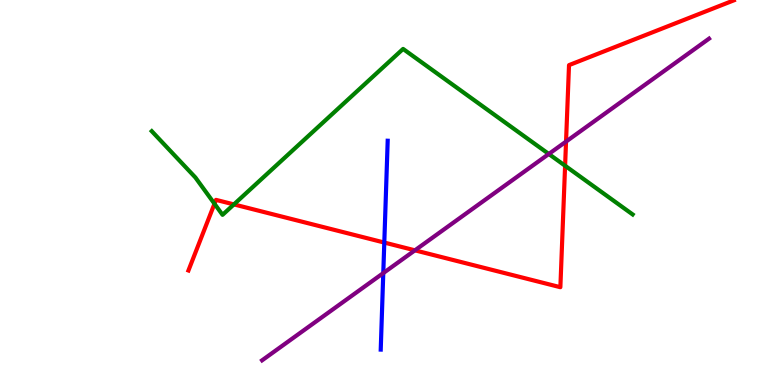[{'lines': ['blue', 'red'], 'intersections': [{'x': 4.96, 'y': 3.7}]}, {'lines': ['green', 'red'], 'intersections': [{'x': 2.77, 'y': 4.71}, {'x': 3.02, 'y': 4.69}, {'x': 7.29, 'y': 5.7}]}, {'lines': ['purple', 'red'], 'intersections': [{'x': 5.35, 'y': 3.5}, {'x': 7.3, 'y': 6.32}]}, {'lines': ['blue', 'green'], 'intersections': []}, {'lines': ['blue', 'purple'], 'intersections': [{'x': 4.95, 'y': 2.91}]}, {'lines': ['green', 'purple'], 'intersections': [{'x': 7.08, 'y': 6.0}]}]